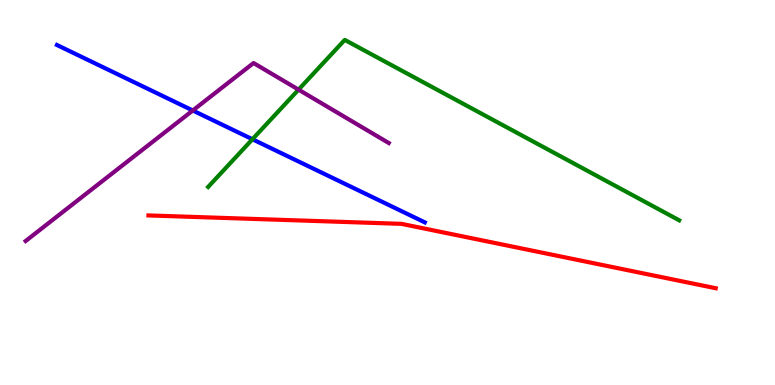[{'lines': ['blue', 'red'], 'intersections': []}, {'lines': ['green', 'red'], 'intersections': []}, {'lines': ['purple', 'red'], 'intersections': []}, {'lines': ['blue', 'green'], 'intersections': [{'x': 3.26, 'y': 6.38}]}, {'lines': ['blue', 'purple'], 'intersections': [{'x': 2.49, 'y': 7.13}]}, {'lines': ['green', 'purple'], 'intersections': [{'x': 3.85, 'y': 7.67}]}]